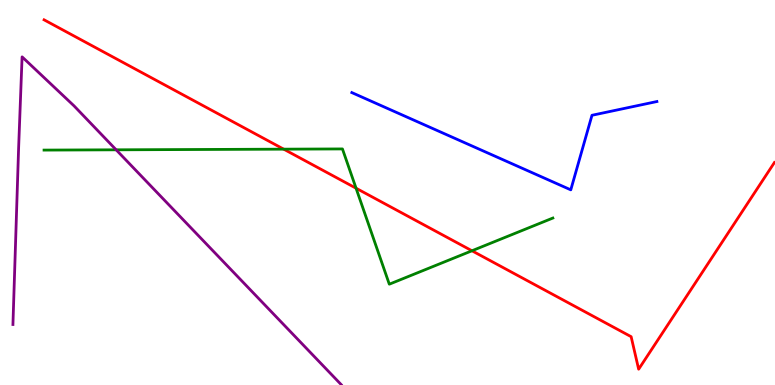[{'lines': ['blue', 'red'], 'intersections': []}, {'lines': ['green', 'red'], 'intersections': [{'x': 3.66, 'y': 6.13}, {'x': 4.59, 'y': 5.11}, {'x': 6.09, 'y': 3.49}]}, {'lines': ['purple', 'red'], 'intersections': []}, {'lines': ['blue', 'green'], 'intersections': []}, {'lines': ['blue', 'purple'], 'intersections': []}, {'lines': ['green', 'purple'], 'intersections': [{'x': 1.5, 'y': 6.11}]}]